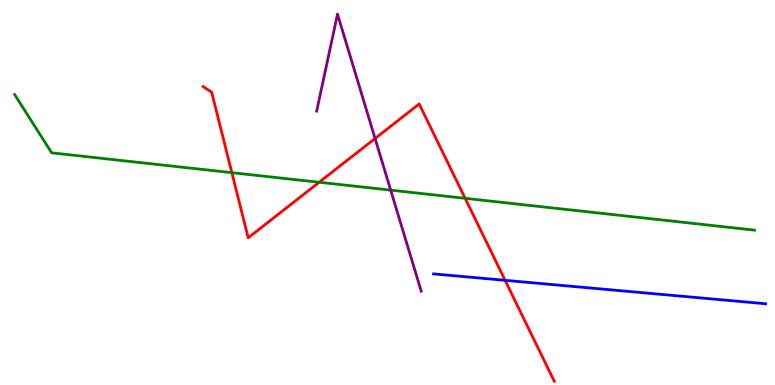[{'lines': ['blue', 'red'], 'intersections': [{'x': 6.52, 'y': 2.72}]}, {'lines': ['green', 'red'], 'intersections': [{'x': 2.99, 'y': 5.52}, {'x': 4.12, 'y': 5.27}, {'x': 6.0, 'y': 4.85}]}, {'lines': ['purple', 'red'], 'intersections': [{'x': 4.84, 'y': 6.4}]}, {'lines': ['blue', 'green'], 'intersections': []}, {'lines': ['blue', 'purple'], 'intersections': []}, {'lines': ['green', 'purple'], 'intersections': [{'x': 5.04, 'y': 5.06}]}]